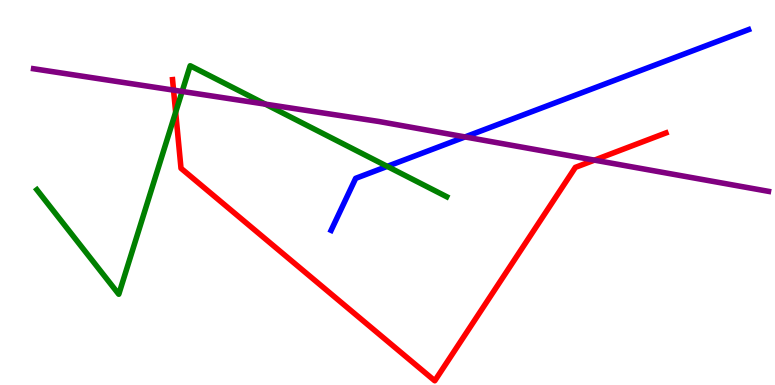[{'lines': ['blue', 'red'], 'intersections': []}, {'lines': ['green', 'red'], 'intersections': [{'x': 2.27, 'y': 7.09}]}, {'lines': ['purple', 'red'], 'intersections': [{'x': 2.24, 'y': 7.66}, {'x': 7.67, 'y': 5.84}]}, {'lines': ['blue', 'green'], 'intersections': [{'x': 5.0, 'y': 5.68}]}, {'lines': ['blue', 'purple'], 'intersections': [{'x': 6.0, 'y': 6.44}]}, {'lines': ['green', 'purple'], 'intersections': [{'x': 2.35, 'y': 7.62}, {'x': 3.42, 'y': 7.29}]}]